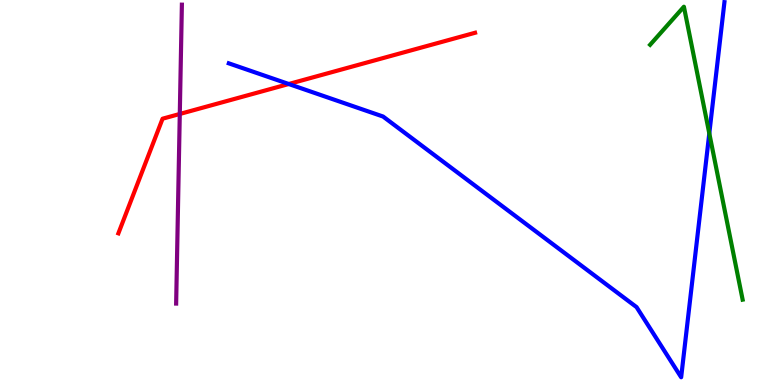[{'lines': ['blue', 'red'], 'intersections': [{'x': 3.73, 'y': 7.82}]}, {'lines': ['green', 'red'], 'intersections': []}, {'lines': ['purple', 'red'], 'intersections': [{'x': 2.32, 'y': 7.04}]}, {'lines': ['blue', 'green'], 'intersections': [{'x': 9.15, 'y': 6.54}]}, {'lines': ['blue', 'purple'], 'intersections': []}, {'lines': ['green', 'purple'], 'intersections': []}]